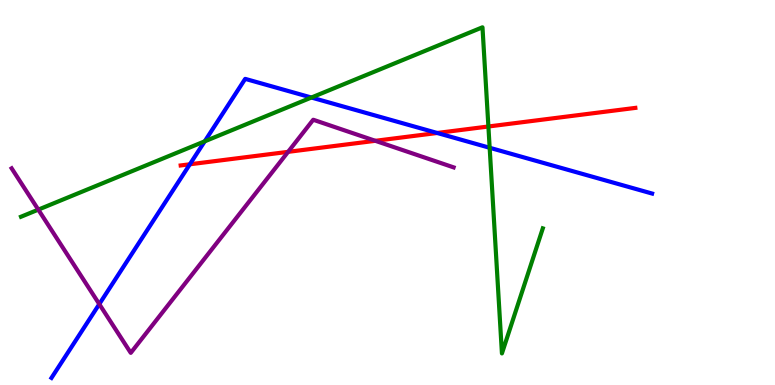[{'lines': ['blue', 'red'], 'intersections': [{'x': 2.45, 'y': 5.73}, {'x': 5.64, 'y': 6.55}]}, {'lines': ['green', 'red'], 'intersections': [{'x': 6.3, 'y': 6.71}]}, {'lines': ['purple', 'red'], 'intersections': [{'x': 3.72, 'y': 6.06}, {'x': 4.84, 'y': 6.34}]}, {'lines': ['blue', 'green'], 'intersections': [{'x': 2.64, 'y': 6.33}, {'x': 4.02, 'y': 7.47}, {'x': 6.32, 'y': 6.16}]}, {'lines': ['blue', 'purple'], 'intersections': [{'x': 1.28, 'y': 2.1}]}, {'lines': ['green', 'purple'], 'intersections': [{'x': 0.494, 'y': 4.55}]}]